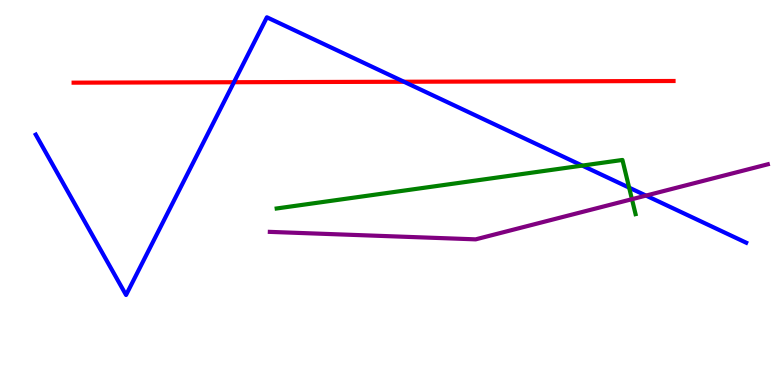[{'lines': ['blue', 'red'], 'intersections': [{'x': 3.02, 'y': 7.86}, {'x': 5.21, 'y': 7.88}]}, {'lines': ['green', 'red'], 'intersections': []}, {'lines': ['purple', 'red'], 'intersections': []}, {'lines': ['blue', 'green'], 'intersections': [{'x': 7.51, 'y': 5.7}, {'x': 8.12, 'y': 5.13}]}, {'lines': ['blue', 'purple'], 'intersections': [{'x': 8.34, 'y': 4.92}]}, {'lines': ['green', 'purple'], 'intersections': [{'x': 8.15, 'y': 4.83}]}]